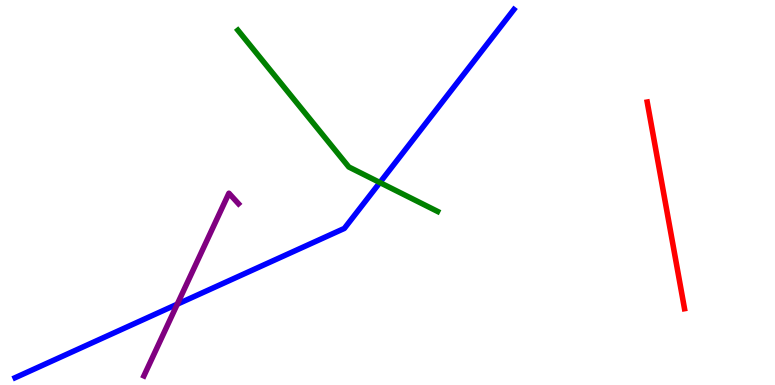[{'lines': ['blue', 'red'], 'intersections': []}, {'lines': ['green', 'red'], 'intersections': []}, {'lines': ['purple', 'red'], 'intersections': []}, {'lines': ['blue', 'green'], 'intersections': [{'x': 4.9, 'y': 5.26}]}, {'lines': ['blue', 'purple'], 'intersections': [{'x': 2.29, 'y': 2.1}]}, {'lines': ['green', 'purple'], 'intersections': []}]